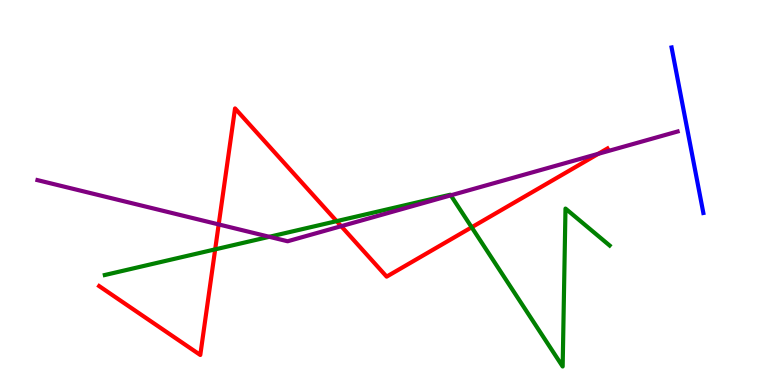[{'lines': ['blue', 'red'], 'intersections': []}, {'lines': ['green', 'red'], 'intersections': [{'x': 2.78, 'y': 3.52}, {'x': 4.34, 'y': 4.26}, {'x': 6.09, 'y': 4.1}]}, {'lines': ['purple', 'red'], 'intersections': [{'x': 2.82, 'y': 4.17}, {'x': 4.4, 'y': 4.13}, {'x': 7.72, 'y': 6.0}]}, {'lines': ['blue', 'green'], 'intersections': []}, {'lines': ['blue', 'purple'], 'intersections': []}, {'lines': ['green', 'purple'], 'intersections': [{'x': 3.47, 'y': 3.85}, {'x': 5.82, 'y': 4.93}]}]